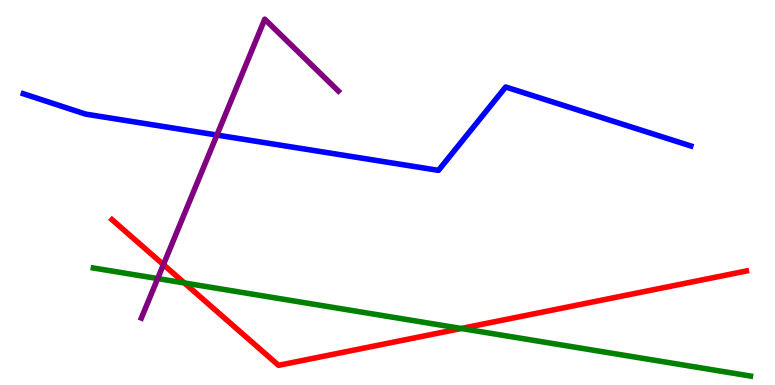[{'lines': ['blue', 'red'], 'intersections': []}, {'lines': ['green', 'red'], 'intersections': [{'x': 2.38, 'y': 2.65}, {'x': 5.95, 'y': 1.47}]}, {'lines': ['purple', 'red'], 'intersections': [{'x': 2.11, 'y': 3.13}]}, {'lines': ['blue', 'green'], 'intersections': []}, {'lines': ['blue', 'purple'], 'intersections': [{'x': 2.8, 'y': 6.49}]}, {'lines': ['green', 'purple'], 'intersections': [{'x': 2.03, 'y': 2.76}]}]